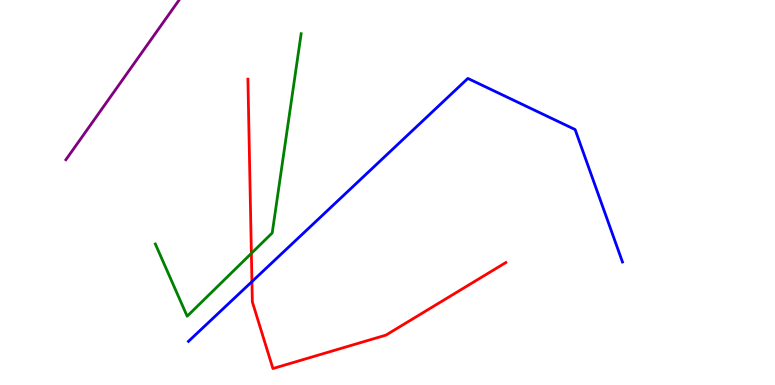[{'lines': ['blue', 'red'], 'intersections': [{'x': 3.25, 'y': 2.69}]}, {'lines': ['green', 'red'], 'intersections': [{'x': 3.24, 'y': 3.42}]}, {'lines': ['purple', 'red'], 'intersections': []}, {'lines': ['blue', 'green'], 'intersections': []}, {'lines': ['blue', 'purple'], 'intersections': []}, {'lines': ['green', 'purple'], 'intersections': []}]